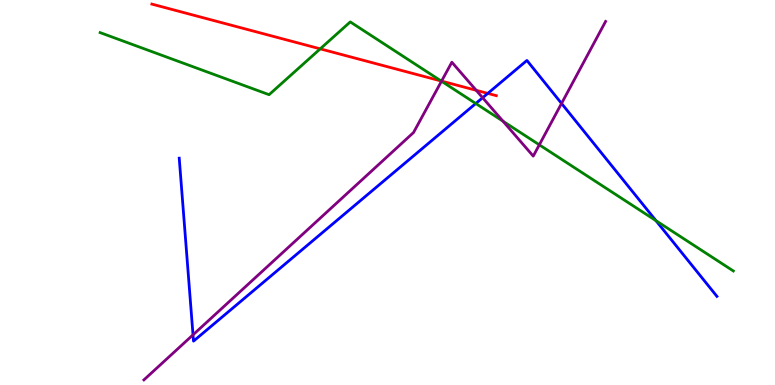[{'lines': ['blue', 'red'], 'intersections': [{'x': 6.29, 'y': 7.57}]}, {'lines': ['green', 'red'], 'intersections': [{'x': 4.13, 'y': 8.73}, {'x': 5.69, 'y': 7.9}]}, {'lines': ['purple', 'red'], 'intersections': [{'x': 5.7, 'y': 7.89}, {'x': 6.14, 'y': 7.65}]}, {'lines': ['blue', 'green'], 'intersections': [{'x': 6.14, 'y': 7.31}, {'x': 8.46, 'y': 4.27}]}, {'lines': ['blue', 'purple'], 'intersections': [{'x': 2.49, 'y': 1.3}, {'x': 6.23, 'y': 7.46}, {'x': 7.25, 'y': 7.31}]}, {'lines': ['green', 'purple'], 'intersections': [{'x': 5.7, 'y': 7.89}, {'x': 6.49, 'y': 6.85}, {'x': 6.96, 'y': 6.24}]}]